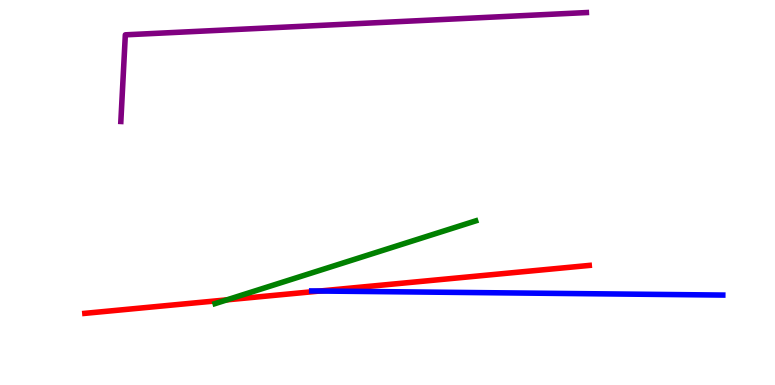[{'lines': ['blue', 'red'], 'intersections': [{'x': 4.13, 'y': 2.44}]}, {'lines': ['green', 'red'], 'intersections': [{'x': 2.93, 'y': 2.21}]}, {'lines': ['purple', 'red'], 'intersections': []}, {'lines': ['blue', 'green'], 'intersections': []}, {'lines': ['blue', 'purple'], 'intersections': []}, {'lines': ['green', 'purple'], 'intersections': []}]